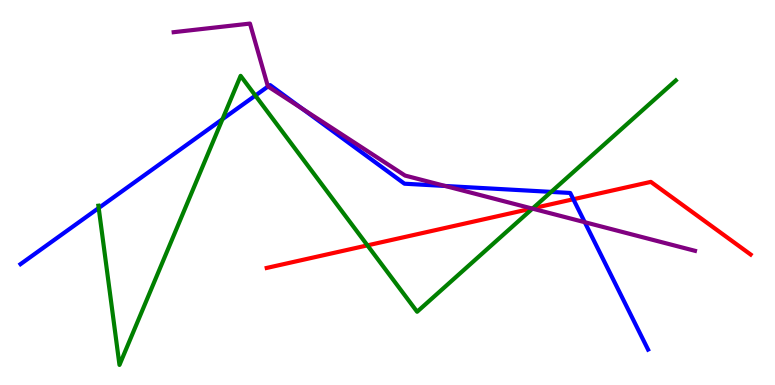[{'lines': ['blue', 'red'], 'intersections': [{'x': 7.4, 'y': 4.82}]}, {'lines': ['green', 'red'], 'intersections': [{'x': 4.74, 'y': 3.63}, {'x': 6.87, 'y': 4.59}]}, {'lines': ['purple', 'red'], 'intersections': [{'x': 6.86, 'y': 4.58}]}, {'lines': ['blue', 'green'], 'intersections': [{'x': 1.27, 'y': 4.6}, {'x': 2.87, 'y': 6.9}, {'x': 3.3, 'y': 7.52}, {'x': 7.11, 'y': 5.02}]}, {'lines': ['blue', 'purple'], 'intersections': [{'x': 3.46, 'y': 7.75}, {'x': 3.9, 'y': 7.17}, {'x': 5.74, 'y': 5.17}, {'x': 7.55, 'y': 4.23}]}, {'lines': ['green', 'purple'], 'intersections': [{'x': 6.87, 'y': 4.58}]}]